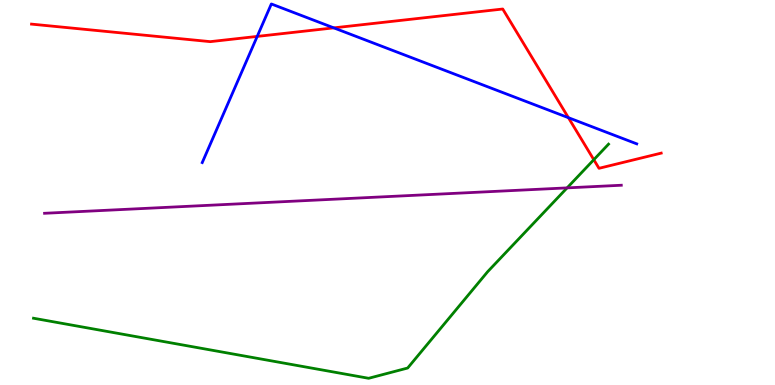[{'lines': ['blue', 'red'], 'intersections': [{'x': 3.32, 'y': 9.05}, {'x': 4.31, 'y': 9.28}, {'x': 7.33, 'y': 6.94}]}, {'lines': ['green', 'red'], 'intersections': [{'x': 7.66, 'y': 5.85}]}, {'lines': ['purple', 'red'], 'intersections': []}, {'lines': ['blue', 'green'], 'intersections': []}, {'lines': ['blue', 'purple'], 'intersections': []}, {'lines': ['green', 'purple'], 'intersections': [{'x': 7.32, 'y': 5.12}]}]